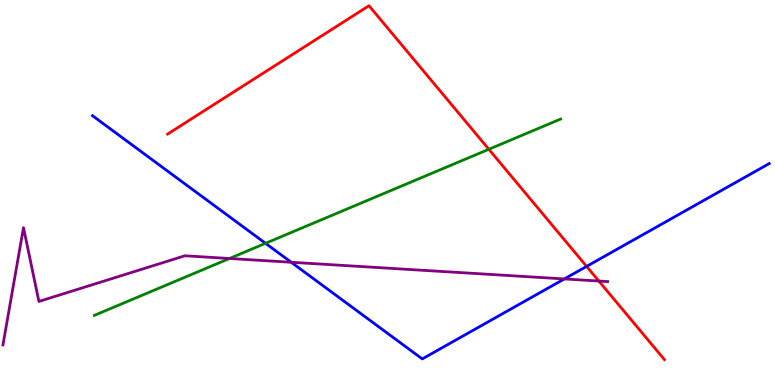[{'lines': ['blue', 'red'], 'intersections': [{'x': 7.57, 'y': 3.08}]}, {'lines': ['green', 'red'], 'intersections': [{'x': 6.31, 'y': 6.12}]}, {'lines': ['purple', 'red'], 'intersections': [{'x': 7.73, 'y': 2.7}]}, {'lines': ['blue', 'green'], 'intersections': [{'x': 3.43, 'y': 3.68}]}, {'lines': ['blue', 'purple'], 'intersections': [{'x': 3.76, 'y': 3.19}, {'x': 7.28, 'y': 2.75}]}, {'lines': ['green', 'purple'], 'intersections': [{'x': 2.96, 'y': 3.29}]}]